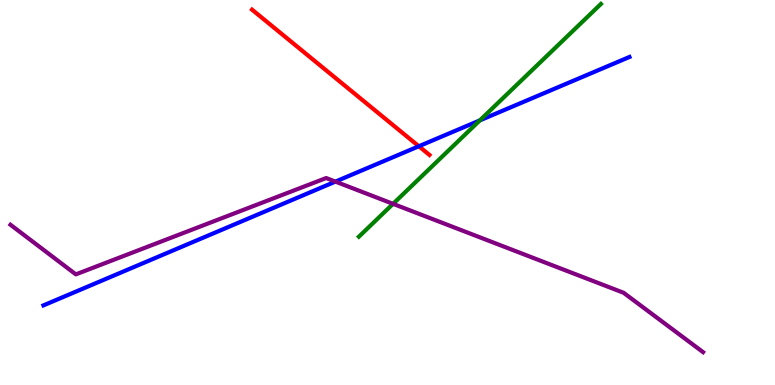[{'lines': ['blue', 'red'], 'intersections': [{'x': 5.4, 'y': 6.2}]}, {'lines': ['green', 'red'], 'intersections': []}, {'lines': ['purple', 'red'], 'intersections': []}, {'lines': ['blue', 'green'], 'intersections': [{'x': 6.19, 'y': 6.87}]}, {'lines': ['blue', 'purple'], 'intersections': [{'x': 4.33, 'y': 5.28}]}, {'lines': ['green', 'purple'], 'intersections': [{'x': 5.07, 'y': 4.71}]}]